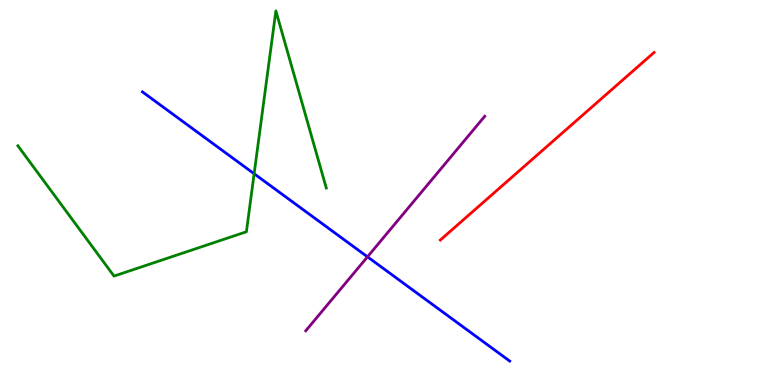[{'lines': ['blue', 'red'], 'intersections': []}, {'lines': ['green', 'red'], 'intersections': []}, {'lines': ['purple', 'red'], 'intersections': []}, {'lines': ['blue', 'green'], 'intersections': [{'x': 3.28, 'y': 5.49}]}, {'lines': ['blue', 'purple'], 'intersections': [{'x': 4.74, 'y': 3.33}]}, {'lines': ['green', 'purple'], 'intersections': []}]